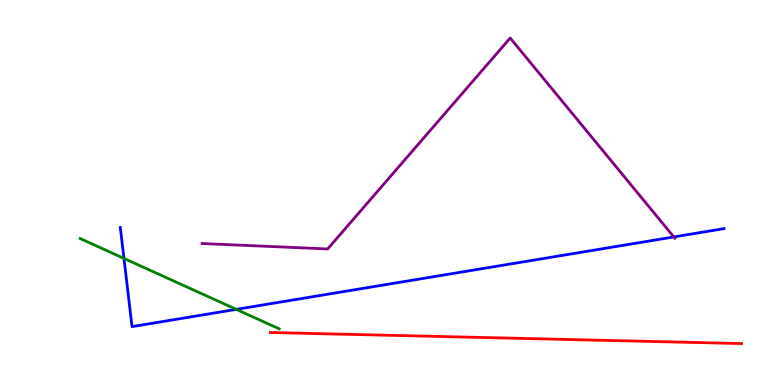[{'lines': ['blue', 'red'], 'intersections': []}, {'lines': ['green', 'red'], 'intersections': []}, {'lines': ['purple', 'red'], 'intersections': []}, {'lines': ['blue', 'green'], 'intersections': [{'x': 1.6, 'y': 3.29}, {'x': 3.05, 'y': 1.96}]}, {'lines': ['blue', 'purple'], 'intersections': [{'x': 8.69, 'y': 3.85}]}, {'lines': ['green', 'purple'], 'intersections': []}]